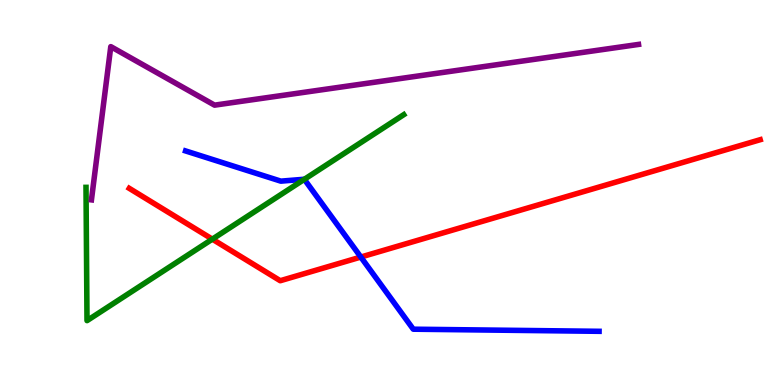[{'lines': ['blue', 'red'], 'intersections': [{'x': 4.66, 'y': 3.32}]}, {'lines': ['green', 'red'], 'intersections': [{'x': 2.74, 'y': 3.79}]}, {'lines': ['purple', 'red'], 'intersections': []}, {'lines': ['blue', 'green'], 'intersections': [{'x': 3.93, 'y': 5.34}]}, {'lines': ['blue', 'purple'], 'intersections': []}, {'lines': ['green', 'purple'], 'intersections': []}]